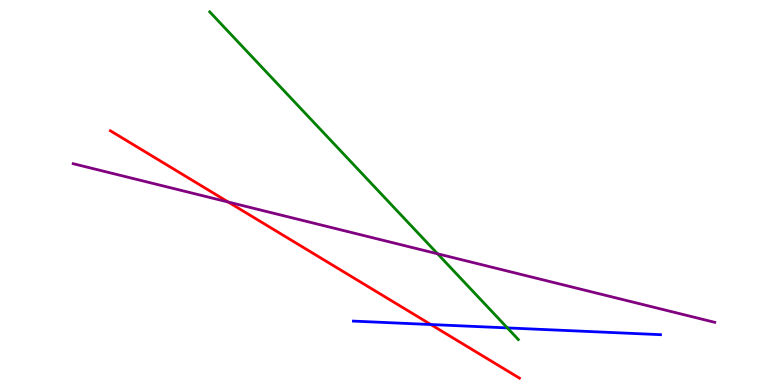[{'lines': ['blue', 'red'], 'intersections': [{'x': 5.56, 'y': 1.57}]}, {'lines': ['green', 'red'], 'intersections': []}, {'lines': ['purple', 'red'], 'intersections': [{'x': 2.94, 'y': 4.75}]}, {'lines': ['blue', 'green'], 'intersections': [{'x': 6.55, 'y': 1.48}]}, {'lines': ['blue', 'purple'], 'intersections': []}, {'lines': ['green', 'purple'], 'intersections': [{'x': 5.65, 'y': 3.41}]}]